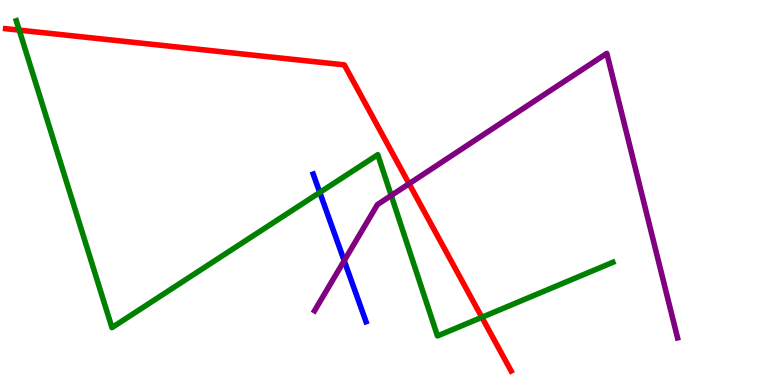[{'lines': ['blue', 'red'], 'intersections': []}, {'lines': ['green', 'red'], 'intersections': [{'x': 0.248, 'y': 9.22}, {'x': 6.22, 'y': 1.76}]}, {'lines': ['purple', 'red'], 'intersections': [{'x': 5.28, 'y': 5.23}]}, {'lines': ['blue', 'green'], 'intersections': [{'x': 4.13, 'y': 5.0}]}, {'lines': ['blue', 'purple'], 'intersections': [{'x': 4.44, 'y': 3.23}]}, {'lines': ['green', 'purple'], 'intersections': [{'x': 5.05, 'y': 4.92}]}]